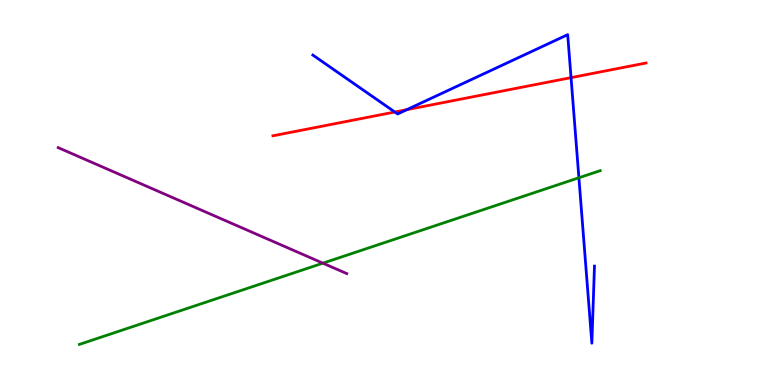[{'lines': ['blue', 'red'], 'intersections': [{'x': 5.09, 'y': 7.09}, {'x': 5.25, 'y': 7.15}, {'x': 7.37, 'y': 7.98}]}, {'lines': ['green', 'red'], 'intersections': []}, {'lines': ['purple', 'red'], 'intersections': []}, {'lines': ['blue', 'green'], 'intersections': [{'x': 7.47, 'y': 5.38}]}, {'lines': ['blue', 'purple'], 'intersections': []}, {'lines': ['green', 'purple'], 'intersections': [{'x': 4.17, 'y': 3.16}]}]